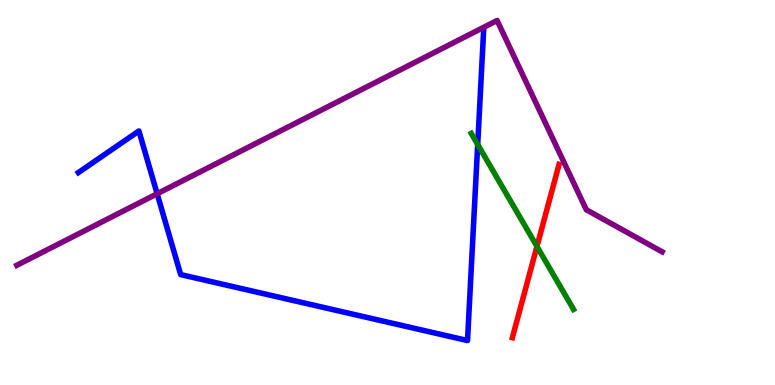[{'lines': ['blue', 'red'], 'intersections': []}, {'lines': ['green', 'red'], 'intersections': [{'x': 6.93, 'y': 3.6}]}, {'lines': ['purple', 'red'], 'intersections': []}, {'lines': ['blue', 'green'], 'intersections': [{'x': 6.16, 'y': 6.25}]}, {'lines': ['blue', 'purple'], 'intersections': [{'x': 2.03, 'y': 4.97}]}, {'lines': ['green', 'purple'], 'intersections': []}]